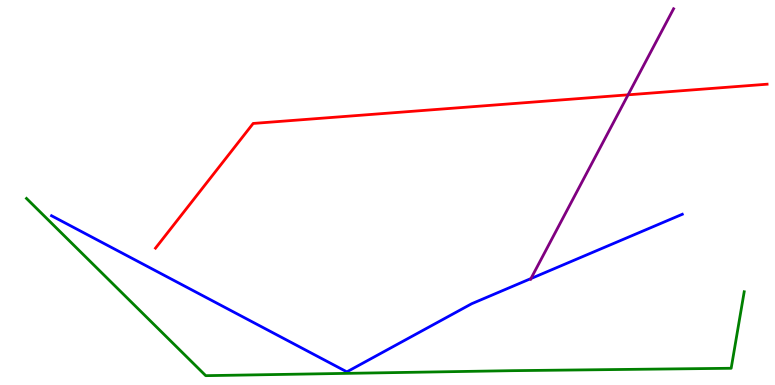[{'lines': ['blue', 'red'], 'intersections': []}, {'lines': ['green', 'red'], 'intersections': []}, {'lines': ['purple', 'red'], 'intersections': [{'x': 8.1, 'y': 7.54}]}, {'lines': ['blue', 'green'], 'intersections': []}, {'lines': ['blue', 'purple'], 'intersections': [{'x': 6.85, 'y': 2.76}]}, {'lines': ['green', 'purple'], 'intersections': []}]